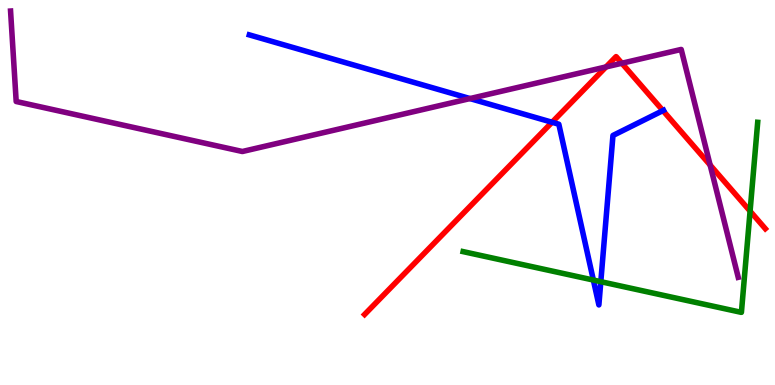[{'lines': ['blue', 'red'], 'intersections': [{'x': 7.12, 'y': 6.82}, {'x': 8.55, 'y': 7.13}]}, {'lines': ['green', 'red'], 'intersections': [{'x': 9.68, 'y': 4.52}]}, {'lines': ['purple', 'red'], 'intersections': [{'x': 7.82, 'y': 8.26}, {'x': 8.02, 'y': 8.36}, {'x': 9.16, 'y': 5.71}]}, {'lines': ['blue', 'green'], 'intersections': [{'x': 7.66, 'y': 2.73}, {'x': 7.75, 'y': 2.68}]}, {'lines': ['blue', 'purple'], 'intersections': [{'x': 6.06, 'y': 7.44}]}, {'lines': ['green', 'purple'], 'intersections': []}]